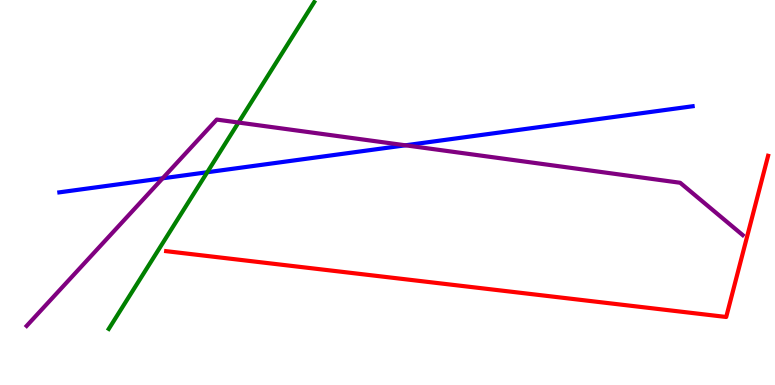[{'lines': ['blue', 'red'], 'intersections': []}, {'lines': ['green', 'red'], 'intersections': []}, {'lines': ['purple', 'red'], 'intersections': []}, {'lines': ['blue', 'green'], 'intersections': [{'x': 2.67, 'y': 5.53}]}, {'lines': ['blue', 'purple'], 'intersections': [{'x': 2.1, 'y': 5.37}, {'x': 5.23, 'y': 6.23}]}, {'lines': ['green', 'purple'], 'intersections': [{'x': 3.08, 'y': 6.82}]}]